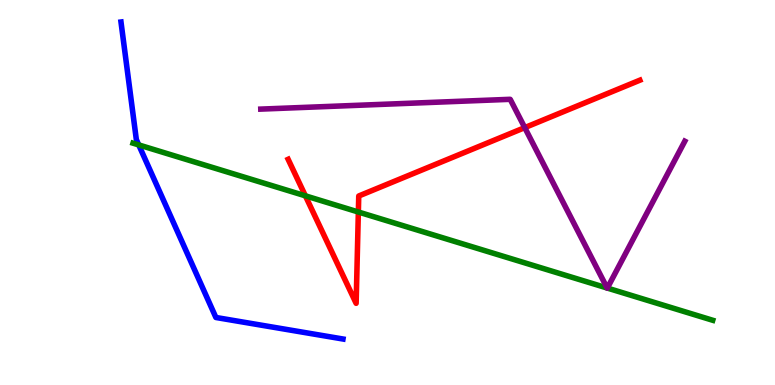[{'lines': ['blue', 'red'], 'intersections': []}, {'lines': ['green', 'red'], 'intersections': [{'x': 3.94, 'y': 4.91}, {'x': 4.62, 'y': 4.49}]}, {'lines': ['purple', 'red'], 'intersections': [{'x': 6.77, 'y': 6.69}]}, {'lines': ['blue', 'green'], 'intersections': [{'x': 1.79, 'y': 6.24}]}, {'lines': ['blue', 'purple'], 'intersections': []}, {'lines': ['green', 'purple'], 'intersections': [{'x': 7.83, 'y': 2.52}, {'x': 7.84, 'y': 2.52}]}]